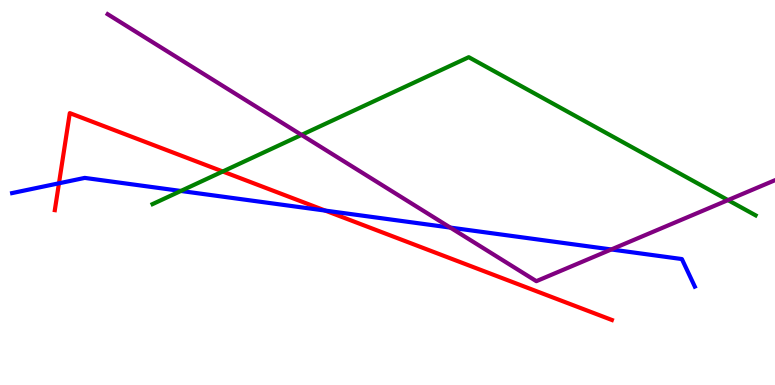[{'lines': ['blue', 'red'], 'intersections': [{'x': 0.761, 'y': 5.24}, {'x': 4.2, 'y': 4.53}]}, {'lines': ['green', 'red'], 'intersections': [{'x': 2.87, 'y': 5.55}]}, {'lines': ['purple', 'red'], 'intersections': []}, {'lines': ['blue', 'green'], 'intersections': [{'x': 2.33, 'y': 5.04}]}, {'lines': ['blue', 'purple'], 'intersections': [{'x': 5.81, 'y': 4.09}, {'x': 7.89, 'y': 3.52}]}, {'lines': ['green', 'purple'], 'intersections': [{'x': 3.89, 'y': 6.5}, {'x': 9.39, 'y': 4.8}]}]